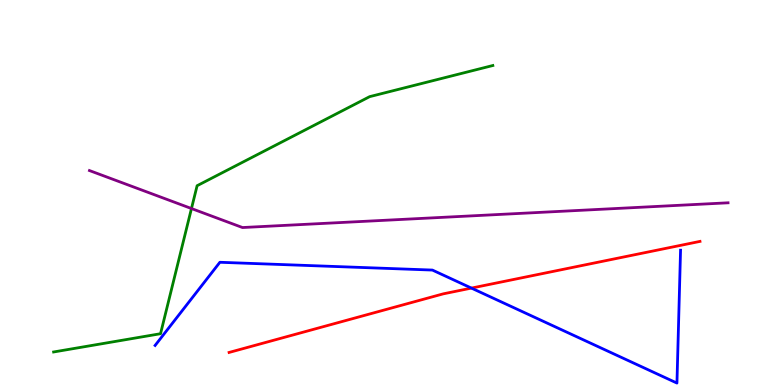[{'lines': ['blue', 'red'], 'intersections': [{'x': 6.08, 'y': 2.52}]}, {'lines': ['green', 'red'], 'intersections': []}, {'lines': ['purple', 'red'], 'intersections': []}, {'lines': ['blue', 'green'], 'intersections': []}, {'lines': ['blue', 'purple'], 'intersections': []}, {'lines': ['green', 'purple'], 'intersections': [{'x': 2.47, 'y': 4.58}]}]